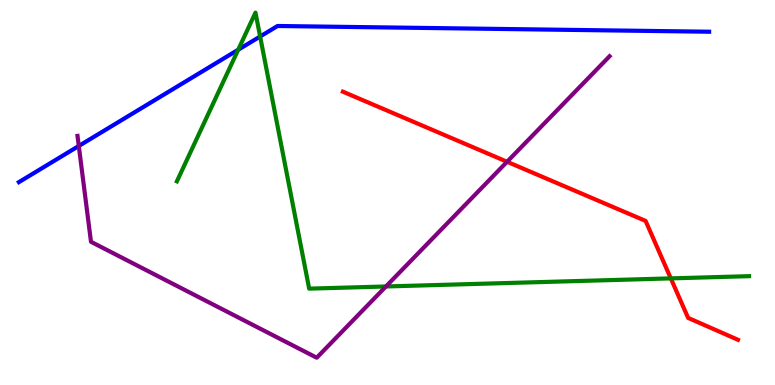[{'lines': ['blue', 'red'], 'intersections': []}, {'lines': ['green', 'red'], 'intersections': [{'x': 8.66, 'y': 2.77}]}, {'lines': ['purple', 'red'], 'intersections': [{'x': 6.54, 'y': 5.8}]}, {'lines': ['blue', 'green'], 'intersections': [{'x': 3.07, 'y': 8.71}, {'x': 3.36, 'y': 9.05}]}, {'lines': ['blue', 'purple'], 'intersections': [{'x': 1.02, 'y': 6.21}]}, {'lines': ['green', 'purple'], 'intersections': [{'x': 4.98, 'y': 2.56}]}]